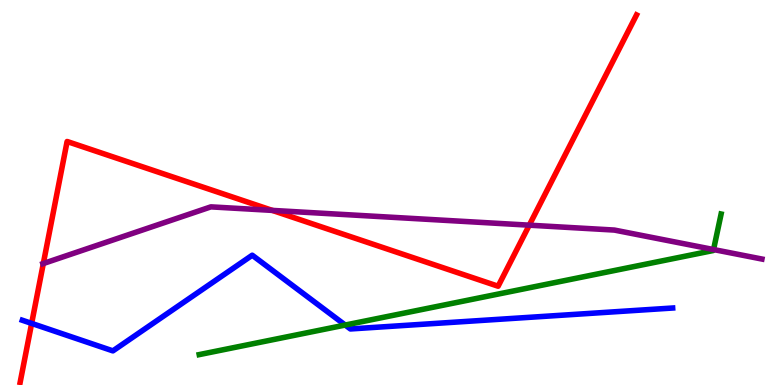[{'lines': ['blue', 'red'], 'intersections': [{'x': 0.408, 'y': 1.6}]}, {'lines': ['green', 'red'], 'intersections': []}, {'lines': ['purple', 'red'], 'intersections': [{'x': 0.559, 'y': 3.15}, {'x': 3.51, 'y': 4.54}, {'x': 6.83, 'y': 4.15}]}, {'lines': ['blue', 'green'], 'intersections': [{'x': 4.45, 'y': 1.56}]}, {'lines': ['blue', 'purple'], 'intersections': []}, {'lines': ['green', 'purple'], 'intersections': [{'x': 9.21, 'y': 3.52}]}]